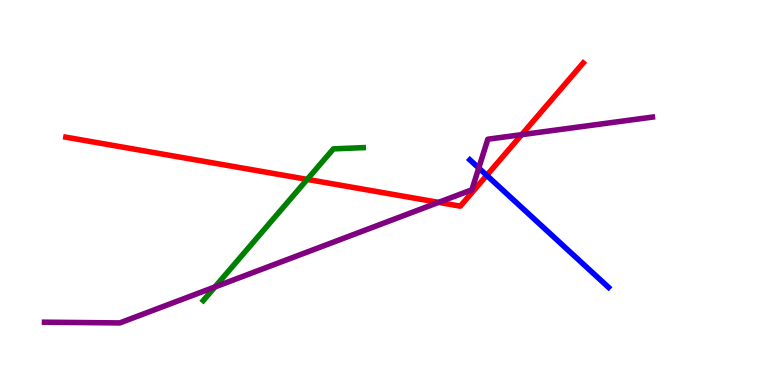[{'lines': ['blue', 'red'], 'intersections': [{'x': 6.28, 'y': 5.45}]}, {'lines': ['green', 'red'], 'intersections': [{'x': 3.96, 'y': 5.34}]}, {'lines': ['purple', 'red'], 'intersections': [{'x': 5.66, 'y': 4.74}, {'x': 6.73, 'y': 6.5}]}, {'lines': ['blue', 'green'], 'intersections': []}, {'lines': ['blue', 'purple'], 'intersections': [{'x': 6.18, 'y': 5.64}]}, {'lines': ['green', 'purple'], 'intersections': [{'x': 2.77, 'y': 2.55}]}]